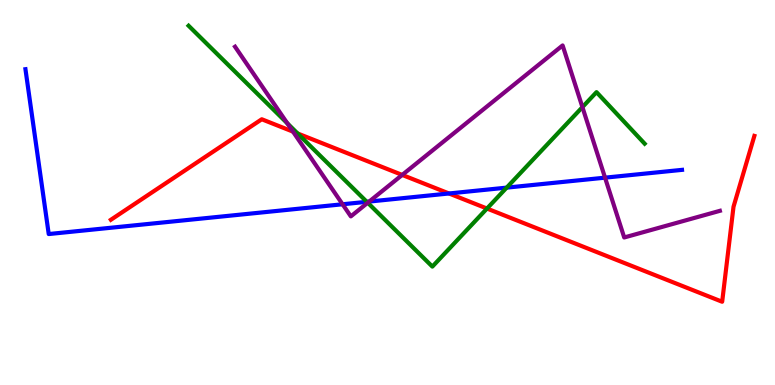[{'lines': ['blue', 'red'], 'intersections': [{'x': 5.79, 'y': 4.97}]}, {'lines': ['green', 'red'], 'intersections': [{'x': 3.84, 'y': 6.53}, {'x': 6.28, 'y': 4.58}]}, {'lines': ['purple', 'red'], 'intersections': [{'x': 3.78, 'y': 6.58}, {'x': 5.19, 'y': 5.46}]}, {'lines': ['blue', 'green'], 'intersections': [{'x': 4.73, 'y': 4.76}, {'x': 6.54, 'y': 5.13}]}, {'lines': ['blue', 'purple'], 'intersections': [{'x': 4.42, 'y': 4.69}, {'x': 4.76, 'y': 4.76}, {'x': 7.81, 'y': 5.39}]}, {'lines': ['green', 'purple'], 'intersections': [{'x': 3.71, 'y': 6.8}, {'x': 4.74, 'y': 4.73}, {'x': 7.52, 'y': 7.22}]}]